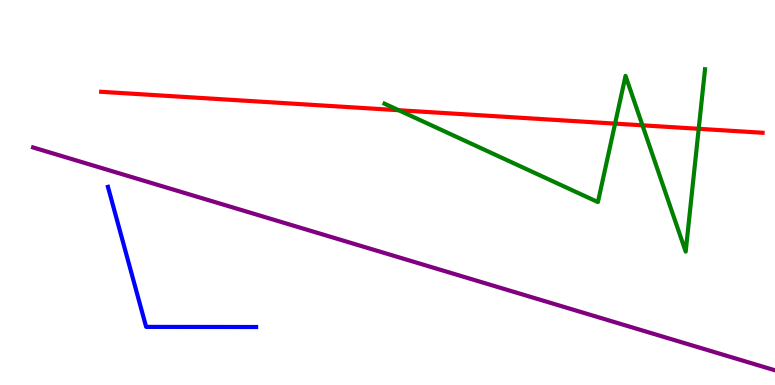[{'lines': ['blue', 'red'], 'intersections': []}, {'lines': ['green', 'red'], 'intersections': [{'x': 5.14, 'y': 7.14}, {'x': 7.94, 'y': 6.79}, {'x': 8.29, 'y': 6.74}, {'x': 9.02, 'y': 6.65}]}, {'lines': ['purple', 'red'], 'intersections': []}, {'lines': ['blue', 'green'], 'intersections': []}, {'lines': ['blue', 'purple'], 'intersections': []}, {'lines': ['green', 'purple'], 'intersections': []}]